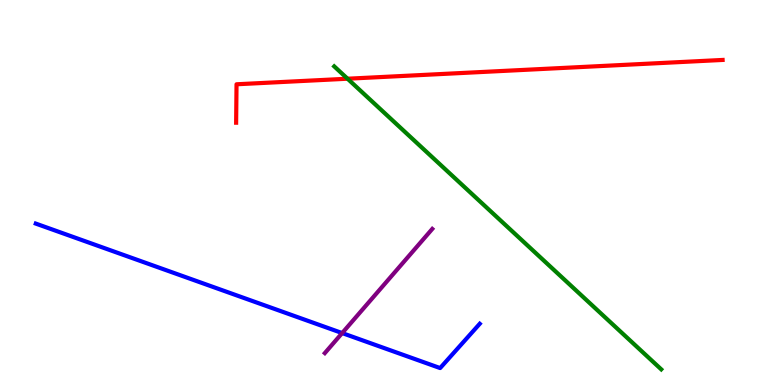[{'lines': ['blue', 'red'], 'intersections': []}, {'lines': ['green', 'red'], 'intersections': [{'x': 4.48, 'y': 7.96}]}, {'lines': ['purple', 'red'], 'intersections': []}, {'lines': ['blue', 'green'], 'intersections': []}, {'lines': ['blue', 'purple'], 'intersections': [{'x': 4.42, 'y': 1.35}]}, {'lines': ['green', 'purple'], 'intersections': []}]